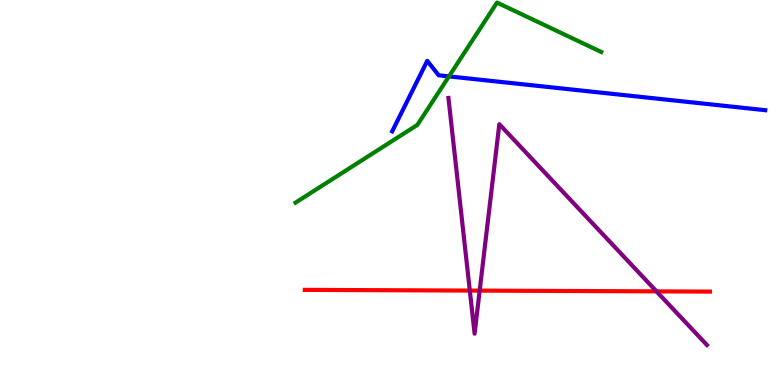[{'lines': ['blue', 'red'], 'intersections': []}, {'lines': ['green', 'red'], 'intersections': []}, {'lines': ['purple', 'red'], 'intersections': [{'x': 6.06, 'y': 2.45}, {'x': 6.19, 'y': 2.45}, {'x': 8.47, 'y': 2.43}]}, {'lines': ['blue', 'green'], 'intersections': [{'x': 5.79, 'y': 8.02}]}, {'lines': ['blue', 'purple'], 'intersections': []}, {'lines': ['green', 'purple'], 'intersections': []}]